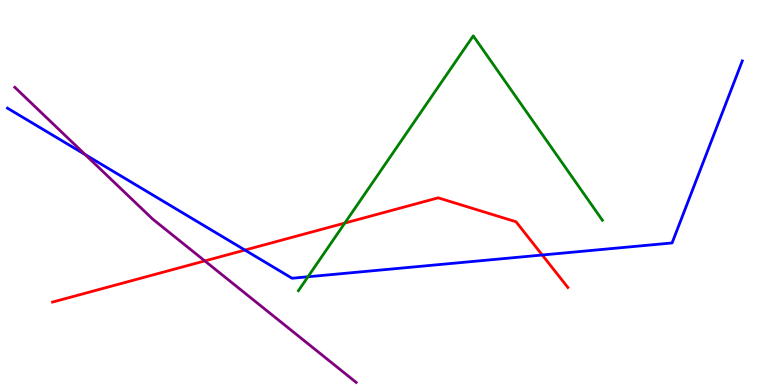[{'lines': ['blue', 'red'], 'intersections': [{'x': 3.16, 'y': 3.5}, {'x': 7.0, 'y': 3.38}]}, {'lines': ['green', 'red'], 'intersections': [{'x': 4.45, 'y': 4.21}]}, {'lines': ['purple', 'red'], 'intersections': [{'x': 2.64, 'y': 3.22}]}, {'lines': ['blue', 'green'], 'intersections': [{'x': 3.97, 'y': 2.81}]}, {'lines': ['blue', 'purple'], 'intersections': [{'x': 1.1, 'y': 5.98}]}, {'lines': ['green', 'purple'], 'intersections': []}]